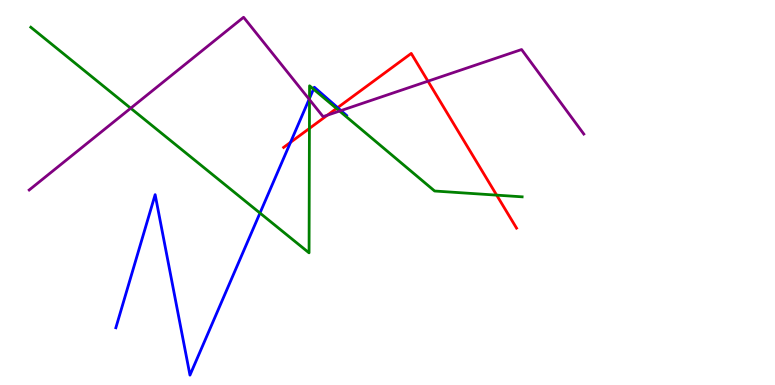[{'lines': ['blue', 'red'], 'intersections': [{'x': 3.75, 'y': 6.3}, {'x': 4.36, 'y': 7.2}]}, {'lines': ['green', 'red'], 'intersections': [{'x': 3.99, 'y': 6.66}, {'x': 4.34, 'y': 7.18}, {'x': 6.41, 'y': 4.93}]}, {'lines': ['purple', 'red'], 'intersections': [{'x': 4.22, 'y': 7.01}, {'x': 5.52, 'y': 7.89}]}, {'lines': ['blue', 'green'], 'intersections': [{'x': 3.35, 'y': 4.47}, {'x': 3.99, 'y': 7.44}, {'x': 4.05, 'y': 7.68}]}, {'lines': ['blue', 'purple'], 'intersections': [{'x': 3.99, 'y': 7.42}, {'x': 4.4, 'y': 7.13}]}, {'lines': ['green', 'purple'], 'intersections': [{'x': 1.69, 'y': 7.19}, {'x': 3.99, 'y': 7.41}, {'x': 4.38, 'y': 7.12}]}]